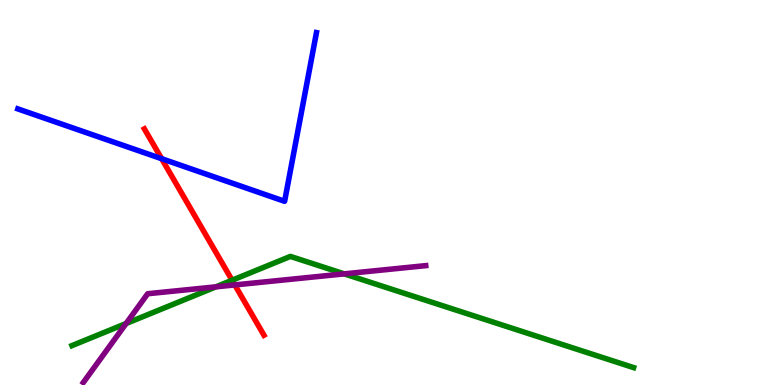[{'lines': ['blue', 'red'], 'intersections': [{'x': 2.09, 'y': 5.88}]}, {'lines': ['green', 'red'], 'intersections': [{'x': 2.99, 'y': 2.72}]}, {'lines': ['purple', 'red'], 'intersections': [{'x': 3.03, 'y': 2.6}]}, {'lines': ['blue', 'green'], 'intersections': []}, {'lines': ['blue', 'purple'], 'intersections': []}, {'lines': ['green', 'purple'], 'intersections': [{'x': 1.63, 'y': 1.6}, {'x': 2.79, 'y': 2.55}, {'x': 4.44, 'y': 2.89}]}]